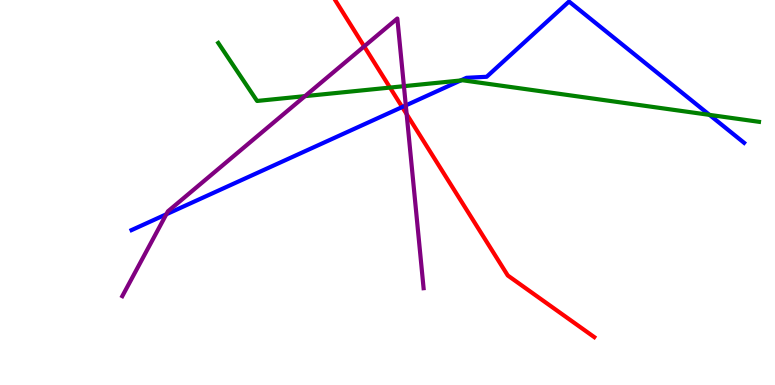[{'lines': ['blue', 'red'], 'intersections': [{'x': 5.19, 'y': 7.22}]}, {'lines': ['green', 'red'], 'intersections': [{'x': 5.03, 'y': 7.73}]}, {'lines': ['purple', 'red'], 'intersections': [{'x': 4.7, 'y': 8.8}, {'x': 5.25, 'y': 7.04}]}, {'lines': ['blue', 'green'], 'intersections': [{'x': 5.94, 'y': 7.91}, {'x': 9.15, 'y': 7.02}]}, {'lines': ['blue', 'purple'], 'intersections': [{'x': 2.15, 'y': 4.43}, {'x': 5.24, 'y': 7.26}]}, {'lines': ['green', 'purple'], 'intersections': [{'x': 3.94, 'y': 7.5}, {'x': 5.21, 'y': 7.76}]}]